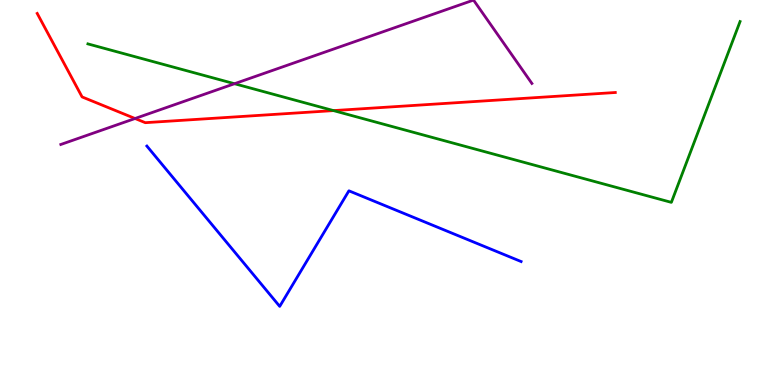[{'lines': ['blue', 'red'], 'intersections': []}, {'lines': ['green', 'red'], 'intersections': [{'x': 4.3, 'y': 7.13}]}, {'lines': ['purple', 'red'], 'intersections': [{'x': 1.74, 'y': 6.92}]}, {'lines': ['blue', 'green'], 'intersections': []}, {'lines': ['blue', 'purple'], 'intersections': []}, {'lines': ['green', 'purple'], 'intersections': [{'x': 3.03, 'y': 7.83}]}]